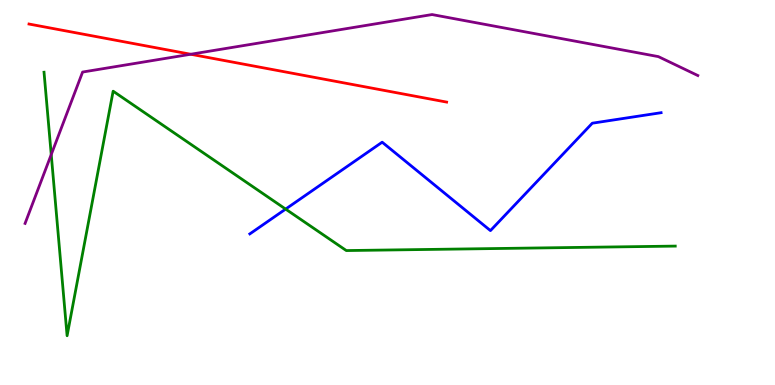[{'lines': ['blue', 'red'], 'intersections': []}, {'lines': ['green', 'red'], 'intersections': []}, {'lines': ['purple', 'red'], 'intersections': [{'x': 2.46, 'y': 8.59}]}, {'lines': ['blue', 'green'], 'intersections': [{'x': 3.69, 'y': 4.57}]}, {'lines': ['blue', 'purple'], 'intersections': []}, {'lines': ['green', 'purple'], 'intersections': [{'x': 0.661, 'y': 5.98}]}]